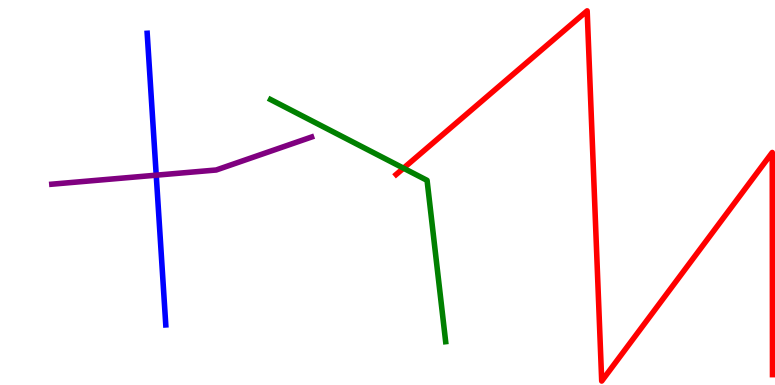[{'lines': ['blue', 'red'], 'intersections': []}, {'lines': ['green', 'red'], 'intersections': [{'x': 5.21, 'y': 5.63}]}, {'lines': ['purple', 'red'], 'intersections': []}, {'lines': ['blue', 'green'], 'intersections': []}, {'lines': ['blue', 'purple'], 'intersections': [{'x': 2.02, 'y': 5.45}]}, {'lines': ['green', 'purple'], 'intersections': []}]